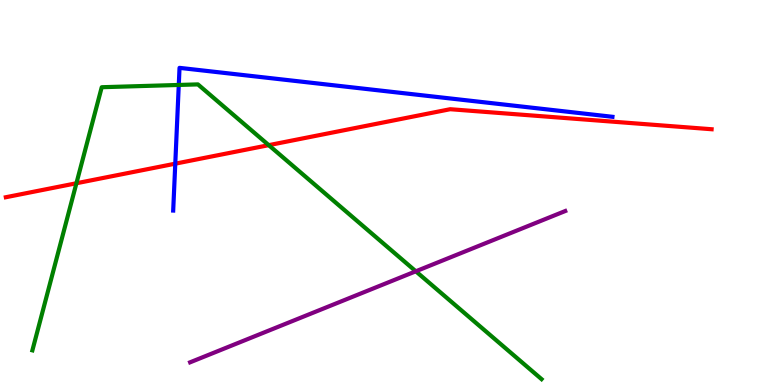[{'lines': ['blue', 'red'], 'intersections': [{'x': 2.26, 'y': 5.75}]}, {'lines': ['green', 'red'], 'intersections': [{'x': 0.986, 'y': 5.24}, {'x': 3.47, 'y': 6.23}]}, {'lines': ['purple', 'red'], 'intersections': []}, {'lines': ['blue', 'green'], 'intersections': [{'x': 2.31, 'y': 7.79}]}, {'lines': ['blue', 'purple'], 'intersections': []}, {'lines': ['green', 'purple'], 'intersections': [{'x': 5.37, 'y': 2.95}]}]